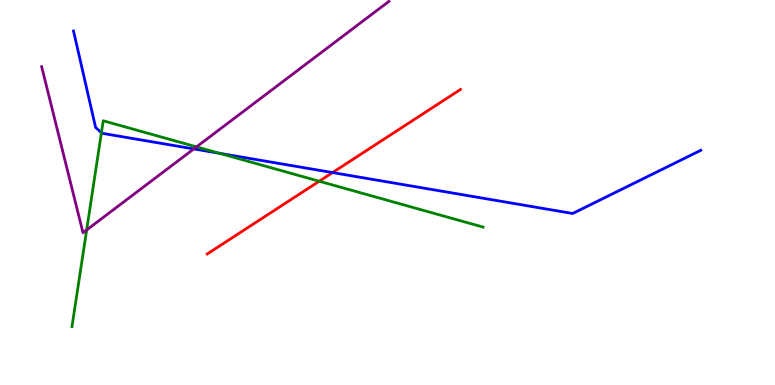[{'lines': ['blue', 'red'], 'intersections': [{'x': 4.29, 'y': 5.52}]}, {'lines': ['green', 'red'], 'intersections': [{'x': 4.12, 'y': 5.29}]}, {'lines': ['purple', 'red'], 'intersections': []}, {'lines': ['blue', 'green'], 'intersections': [{'x': 1.31, 'y': 6.55}, {'x': 2.83, 'y': 6.02}]}, {'lines': ['blue', 'purple'], 'intersections': [{'x': 2.5, 'y': 6.13}]}, {'lines': ['green', 'purple'], 'intersections': [{'x': 1.12, 'y': 4.03}, {'x': 2.54, 'y': 6.19}]}]